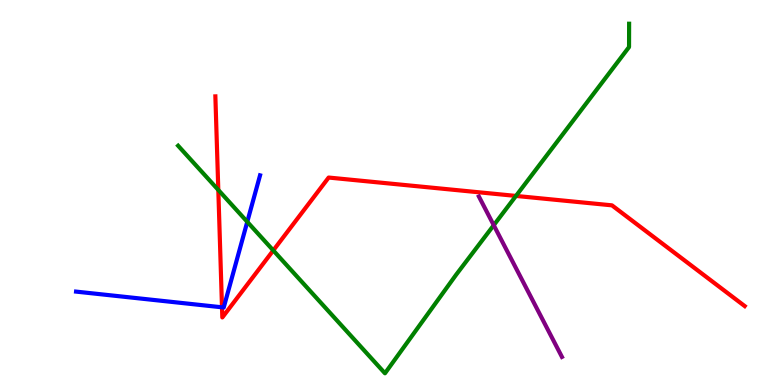[{'lines': ['blue', 'red'], 'intersections': [{'x': 2.86, 'y': 2.02}]}, {'lines': ['green', 'red'], 'intersections': [{'x': 2.82, 'y': 5.07}, {'x': 3.53, 'y': 3.5}, {'x': 6.66, 'y': 4.91}]}, {'lines': ['purple', 'red'], 'intersections': []}, {'lines': ['blue', 'green'], 'intersections': [{'x': 3.19, 'y': 4.24}]}, {'lines': ['blue', 'purple'], 'intersections': []}, {'lines': ['green', 'purple'], 'intersections': [{'x': 6.37, 'y': 4.15}]}]